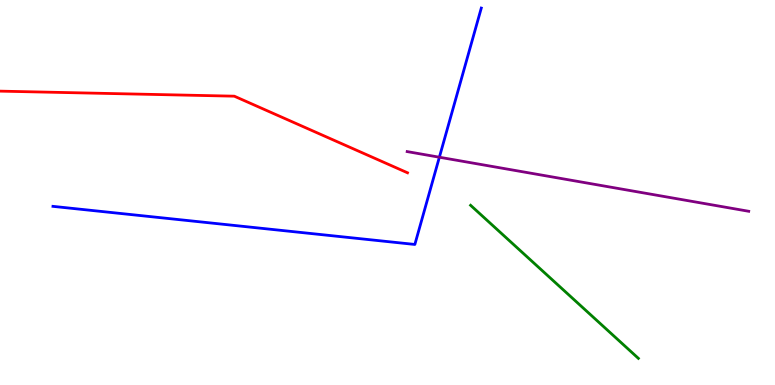[{'lines': ['blue', 'red'], 'intersections': []}, {'lines': ['green', 'red'], 'intersections': []}, {'lines': ['purple', 'red'], 'intersections': []}, {'lines': ['blue', 'green'], 'intersections': []}, {'lines': ['blue', 'purple'], 'intersections': [{'x': 5.67, 'y': 5.92}]}, {'lines': ['green', 'purple'], 'intersections': []}]